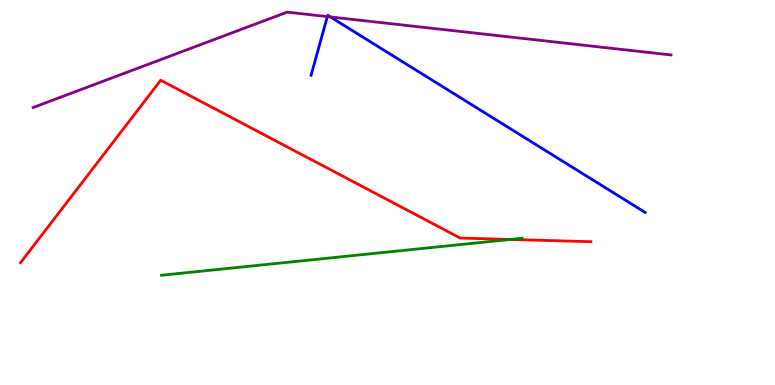[{'lines': ['blue', 'red'], 'intersections': []}, {'lines': ['green', 'red'], 'intersections': [{'x': 6.58, 'y': 3.78}]}, {'lines': ['purple', 'red'], 'intersections': []}, {'lines': ['blue', 'green'], 'intersections': []}, {'lines': ['blue', 'purple'], 'intersections': [{'x': 4.22, 'y': 9.57}, {'x': 4.26, 'y': 9.56}]}, {'lines': ['green', 'purple'], 'intersections': []}]